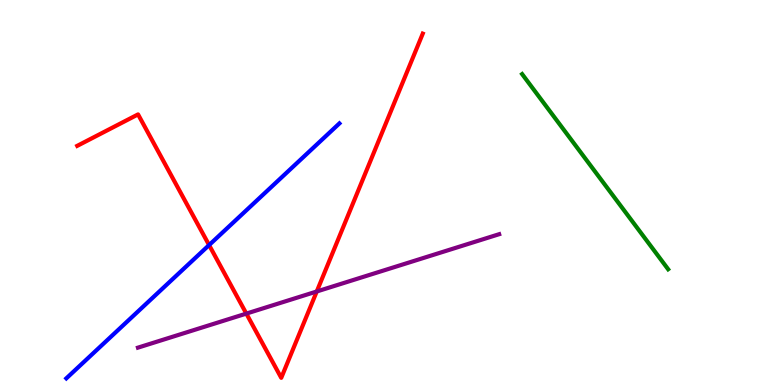[{'lines': ['blue', 'red'], 'intersections': [{'x': 2.7, 'y': 3.63}]}, {'lines': ['green', 'red'], 'intersections': []}, {'lines': ['purple', 'red'], 'intersections': [{'x': 3.18, 'y': 1.85}, {'x': 4.09, 'y': 2.43}]}, {'lines': ['blue', 'green'], 'intersections': []}, {'lines': ['blue', 'purple'], 'intersections': []}, {'lines': ['green', 'purple'], 'intersections': []}]